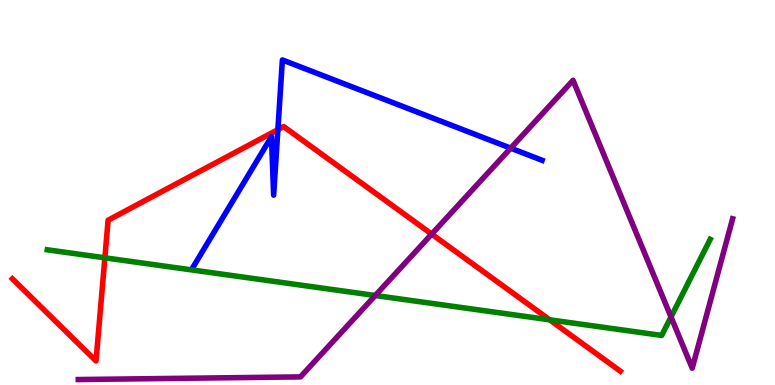[{'lines': ['blue', 'red'], 'intersections': [{'x': 3.59, 'y': 6.63}]}, {'lines': ['green', 'red'], 'intersections': [{'x': 1.35, 'y': 3.3}, {'x': 7.09, 'y': 1.69}]}, {'lines': ['purple', 'red'], 'intersections': [{'x': 5.57, 'y': 3.92}]}, {'lines': ['blue', 'green'], 'intersections': []}, {'lines': ['blue', 'purple'], 'intersections': [{'x': 6.59, 'y': 6.15}]}, {'lines': ['green', 'purple'], 'intersections': [{'x': 4.84, 'y': 2.32}, {'x': 8.66, 'y': 1.77}]}]